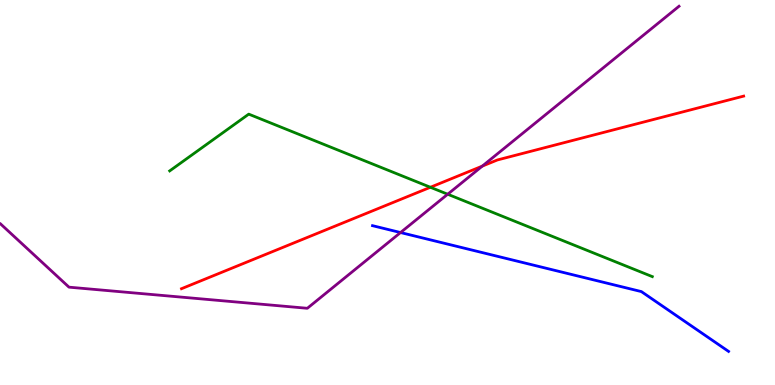[{'lines': ['blue', 'red'], 'intersections': []}, {'lines': ['green', 'red'], 'intersections': [{'x': 5.55, 'y': 5.14}]}, {'lines': ['purple', 'red'], 'intersections': [{'x': 6.22, 'y': 5.69}]}, {'lines': ['blue', 'green'], 'intersections': []}, {'lines': ['blue', 'purple'], 'intersections': [{'x': 5.17, 'y': 3.96}]}, {'lines': ['green', 'purple'], 'intersections': [{'x': 5.78, 'y': 4.95}]}]